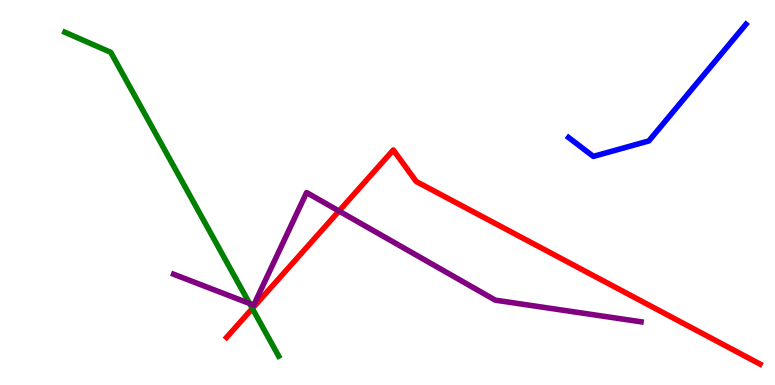[{'lines': ['blue', 'red'], 'intersections': []}, {'lines': ['green', 'red'], 'intersections': [{'x': 3.26, 'y': 1.99}]}, {'lines': ['purple', 'red'], 'intersections': [{'x': 4.37, 'y': 4.52}]}, {'lines': ['blue', 'green'], 'intersections': []}, {'lines': ['blue', 'purple'], 'intersections': []}, {'lines': ['green', 'purple'], 'intersections': [{'x': 3.22, 'y': 2.12}]}]